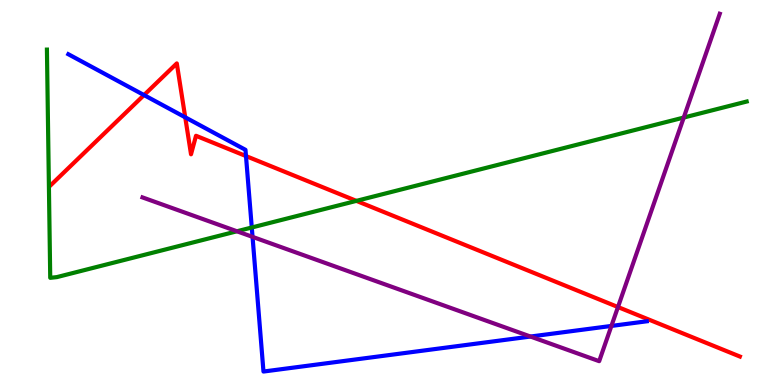[{'lines': ['blue', 'red'], 'intersections': [{'x': 1.86, 'y': 7.53}, {'x': 2.39, 'y': 6.95}, {'x': 3.17, 'y': 5.95}]}, {'lines': ['green', 'red'], 'intersections': [{'x': 4.6, 'y': 4.78}]}, {'lines': ['purple', 'red'], 'intersections': [{'x': 7.97, 'y': 2.02}]}, {'lines': ['blue', 'green'], 'intersections': [{'x': 3.25, 'y': 4.09}]}, {'lines': ['blue', 'purple'], 'intersections': [{'x': 3.26, 'y': 3.85}, {'x': 6.84, 'y': 1.26}, {'x': 7.89, 'y': 1.53}]}, {'lines': ['green', 'purple'], 'intersections': [{'x': 3.06, 'y': 3.99}, {'x': 8.82, 'y': 6.95}]}]